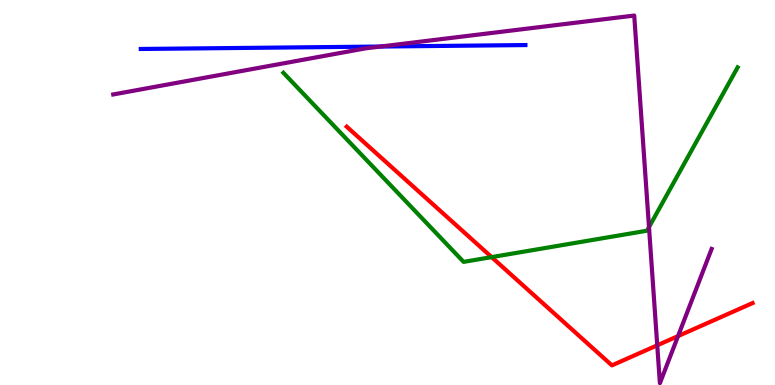[{'lines': ['blue', 'red'], 'intersections': []}, {'lines': ['green', 'red'], 'intersections': [{'x': 6.34, 'y': 3.32}]}, {'lines': ['purple', 'red'], 'intersections': [{'x': 8.48, 'y': 1.03}, {'x': 8.75, 'y': 1.27}]}, {'lines': ['blue', 'green'], 'intersections': []}, {'lines': ['blue', 'purple'], 'intersections': [{'x': 4.91, 'y': 8.79}]}, {'lines': ['green', 'purple'], 'intersections': [{'x': 8.37, 'y': 4.1}]}]